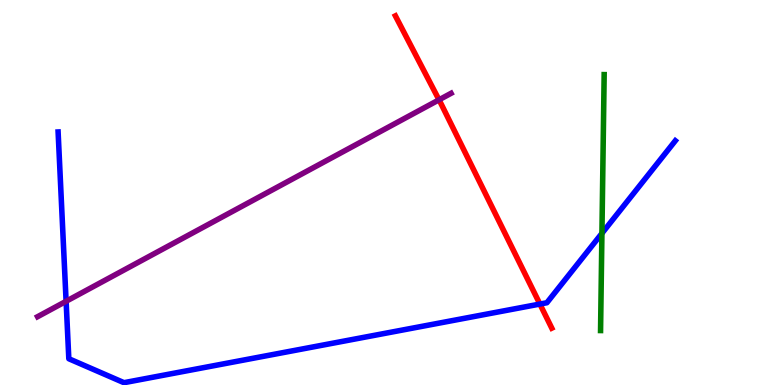[{'lines': ['blue', 'red'], 'intersections': [{'x': 6.97, 'y': 2.1}]}, {'lines': ['green', 'red'], 'intersections': []}, {'lines': ['purple', 'red'], 'intersections': [{'x': 5.66, 'y': 7.41}]}, {'lines': ['blue', 'green'], 'intersections': [{'x': 7.77, 'y': 3.94}]}, {'lines': ['blue', 'purple'], 'intersections': [{'x': 0.853, 'y': 2.17}]}, {'lines': ['green', 'purple'], 'intersections': []}]